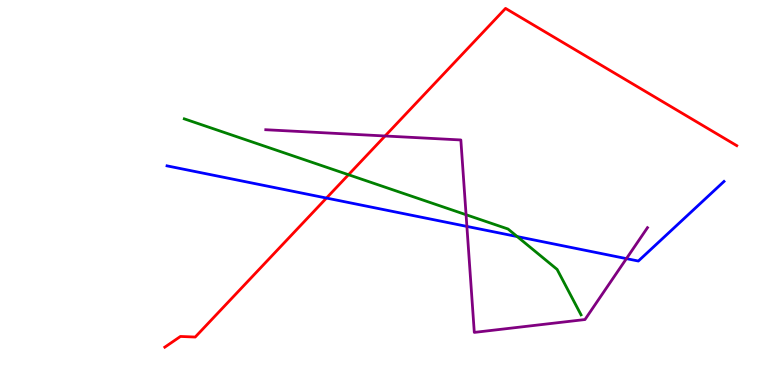[{'lines': ['blue', 'red'], 'intersections': [{'x': 4.21, 'y': 4.86}]}, {'lines': ['green', 'red'], 'intersections': [{'x': 4.5, 'y': 5.46}]}, {'lines': ['purple', 'red'], 'intersections': [{'x': 4.97, 'y': 6.47}]}, {'lines': ['blue', 'green'], 'intersections': [{'x': 6.67, 'y': 3.86}]}, {'lines': ['blue', 'purple'], 'intersections': [{'x': 6.02, 'y': 4.12}, {'x': 8.08, 'y': 3.28}]}, {'lines': ['green', 'purple'], 'intersections': [{'x': 6.01, 'y': 4.42}]}]